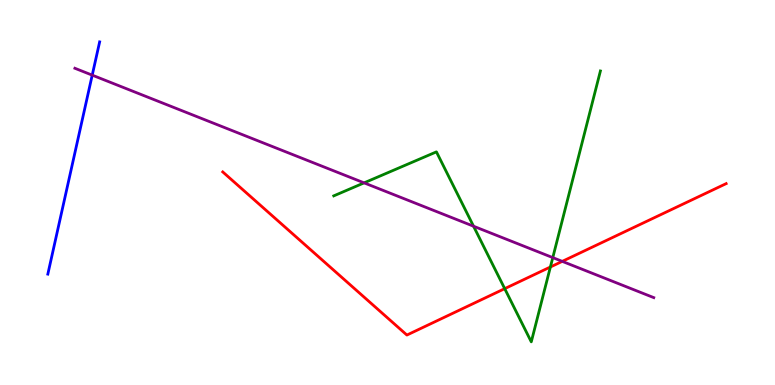[{'lines': ['blue', 'red'], 'intersections': []}, {'lines': ['green', 'red'], 'intersections': [{'x': 6.51, 'y': 2.5}, {'x': 7.1, 'y': 3.07}]}, {'lines': ['purple', 'red'], 'intersections': [{'x': 7.25, 'y': 3.21}]}, {'lines': ['blue', 'green'], 'intersections': []}, {'lines': ['blue', 'purple'], 'intersections': [{'x': 1.19, 'y': 8.05}]}, {'lines': ['green', 'purple'], 'intersections': [{'x': 4.7, 'y': 5.25}, {'x': 6.11, 'y': 4.12}, {'x': 7.13, 'y': 3.31}]}]